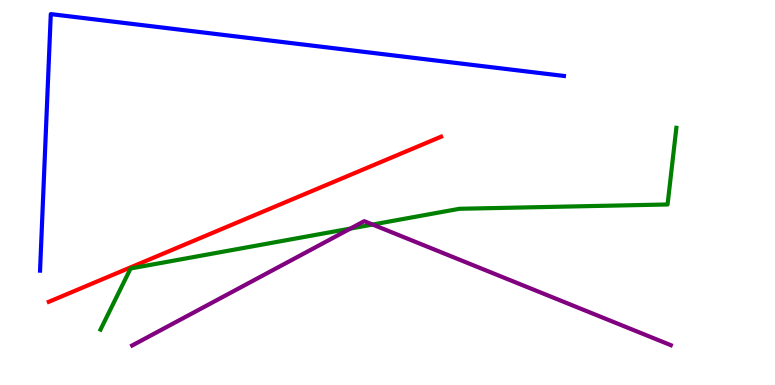[{'lines': ['blue', 'red'], 'intersections': []}, {'lines': ['green', 'red'], 'intersections': []}, {'lines': ['purple', 'red'], 'intersections': []}, {'lines': ['blue', 'green'], 'intersections': []}, {'lines': ['blue', 'purple'], 'intersections': []}, {'lines': ['green', 'purple'], 'intersections': [{'x': 4.52, 'y': 4.06}, {'x': 4.81, 'y': 4.17}]}]